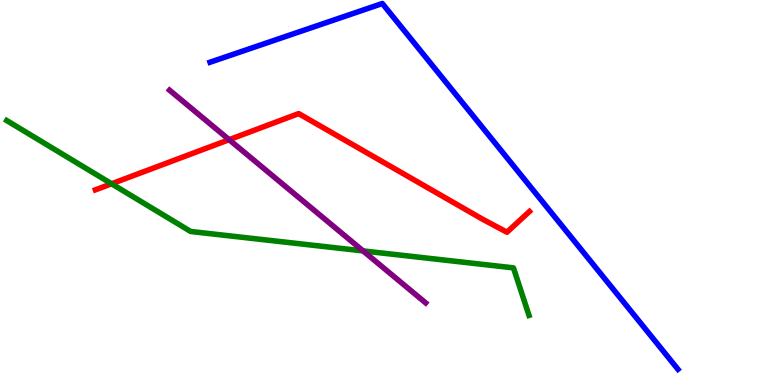[{'lines': ['blue', 'red'], 'intersections': []}, {'lines': ['green', 'red'], 'intersections': [{'x': 1.44, 'y': 5.23}]}, {'lines': ['purple', 'red'], 'intersections': [{'x': 2.96, 'y': 6.37}]}, {'lines': ['blue', 'green'], 'intersections': []}, {'lines': ['blue', 'purple'], 'intersections': []}, {'lines': ['green', 'purple'], 'intersections': [{'x': 4.68, 'y': 3.48}]}]